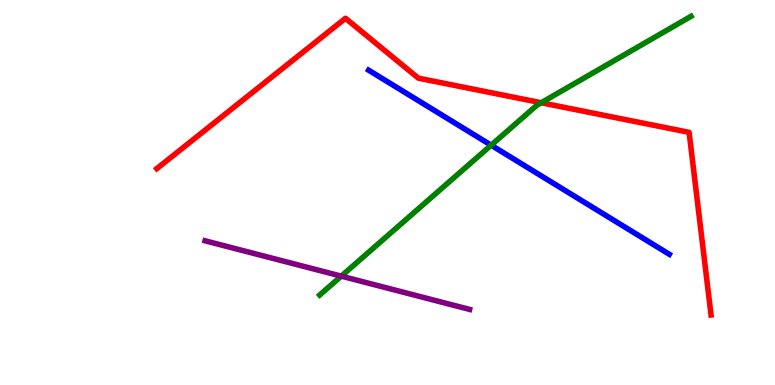[{'lines': ['blue', 'red'], 'intersections': []}, {'lines': ['green', 'red'], 'intersections': [{'x': 6.98, 'y': 7.33}]}, {'lines': ['purple', 'red'], 'intersections': []}, {'lines': ['blue', 'green'], 'intersections': [{'x': 6.34, 'y': 6.23}]}, {'lines': ['blue', 'purple'], 'intersections': []}, {'lines': ['green', 'purple'], 'intersections': [{'x': 4.4, 'y': 2.83}]}]